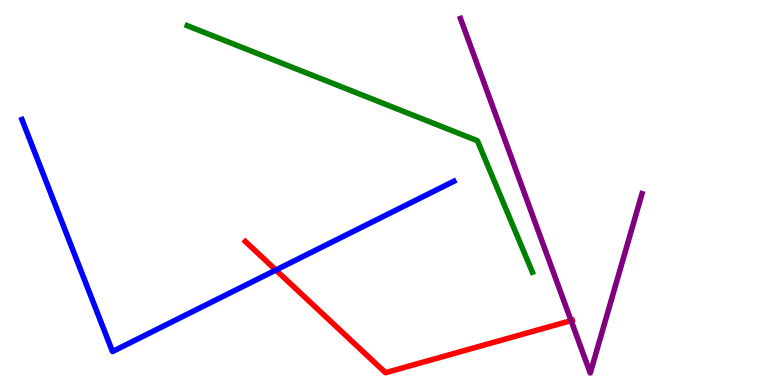[{'lines': ['blue', 'red'], 'intersections': [{'x': 3.56, 'y': 2.99}]}, {'lines': ['green', 'red'], 'intersections': []}, {'lines': ['purple', 'red'], 'intersections': [{'x': 7.37, 'y': 1.67}]}, {'lines': ['blue', 'green'], 'intersections': []}, {'lines': ['blue', 'purple'], 'intersections': []}, {'lines': ['green', 'purple'], 'intersections': []}]